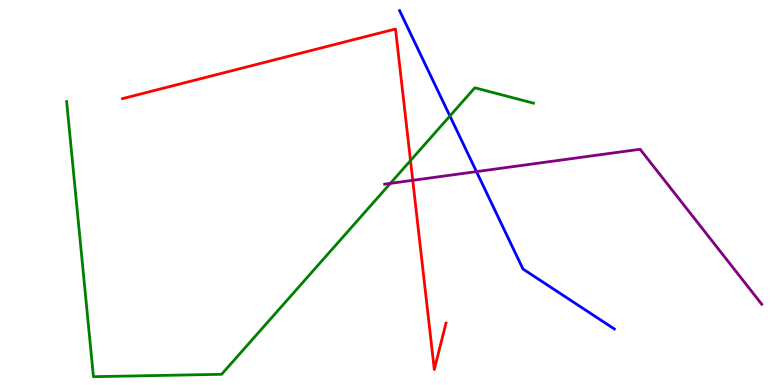[{'lines': ['blue', 'red'], 'intersections': []}, {'lines': ['green', 'red'], 'intersections': [{'x': 5.3, 'y': 5.83}]}, {'lines': ['purple', 'red'], 'intersections': [{'x': 5.33, 'y': 5.32}]}, {'lines': ['blue', 'green'], 'intersections': [{'x': 5.81, 'y': 6.99}]}, {'lines': ['blue', 'purple'], 'intersections': [{'x': 6.15, 'y': 5.54}]}, {'lines': ['green', 'purple'], 'intersections': [{'x': 5.04, 'y': 5.24}]}]